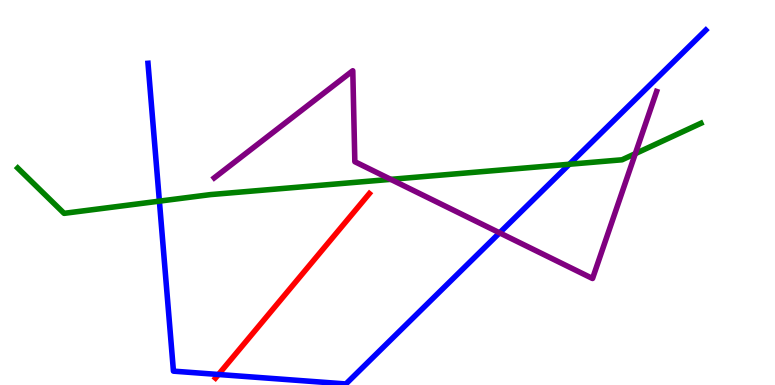[{'lines': ['blue', 'red'], 'intersections': [{'x': 2.82, 'y': 0.273}]}, {'lines': ['green', 'red'], 'intersections': []}, {'lines': ['purple', 'red'], 'intersections': []}, {'lines': ['blue', 'green'], 'intersections': [{'x': 2.06, 'y': 4.78}, {'x': 7.35, 'y': 5.73}]}, {'lines': ['blue', 'purple'], 'intersections': [{'x': 6.45, 'y': 3.95}]}, {'lines': ['green', 'purple'], 'intersections': [{'x': 5.04, 'y': 5.34}, {'x': 8.2, 'y': 6.01}]}]